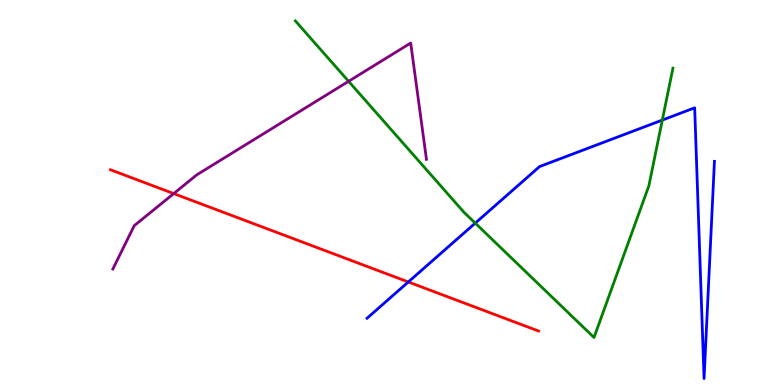[{'lines': ['blue', 'red'], 'intersections': [{'x': 5.27, 'y': 2.68}]}, {'lines': ['green', 'red'], 'intersections': []}, {'lines': ['purple', 'red'], 'intersections': [{'x': 2.24, 'y': 4.97}]}, {'lines': ['blue', 'green'], 'intersections': [{'x': 6.13, 'y': 4.2}, {'x': 8.55, 'y': 6.88}]}, {'lines': ['blue', 'purple'], 'intersections': []}, {'lines': ['green', 'purple'], 'intersections': [{'x': 4.5, 'y': 7.89}]}]